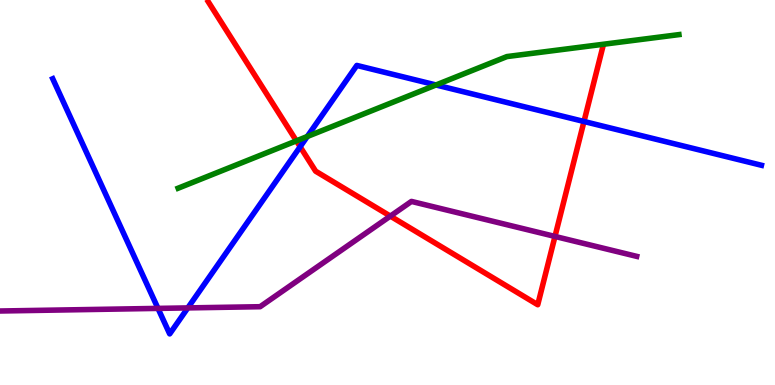[{'lines': ['blue', 'red'], 'intersections': [{'x': 3.87, 'y': 6.19}, {'x': 7.54, 'y': 6.84}]}, {'lines': ['green', 'red'], 'intersections': [{'x': 3.82, 'y': 6.34}]}, {'lines': ['purple', 'red'], 'intersections': [{'x': 5.04, 'y': 4.39}, {'x': 7.16, 'y': 3.86}]}, {'lines': ['blue', 'green'], 'intersections': [{'x': 3.97, 'y': 6.45}, {'x': 5.63, 'y': 7.79}]}, {'lines': ['blue', 'purple'], 'intersections': [{'x': 2.04, 'y': 1.99}, {'x': 2.42, 'y': 2.0}]}, {'lines': ['green', 'purple'], 'intersections': []}]